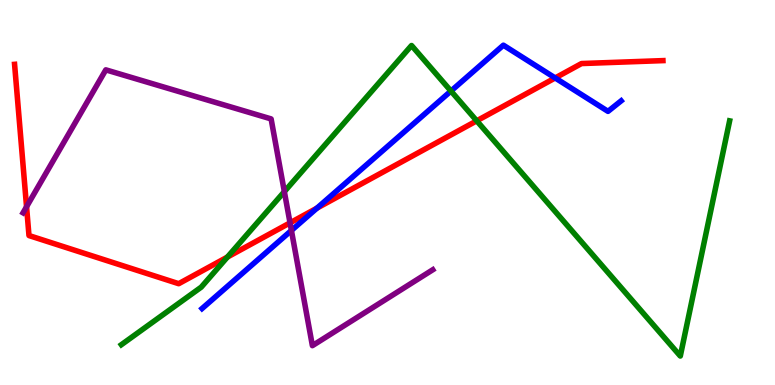[{'lines': ['blue', 'red'], 'intersections': [{'x': 4.09, 'y': 4.59}, {'x': 7.16, 'y': 7.98}]}, {'lines': ['green', 'red'], 'intersections': [{'x': 2.93, 'y': 3.32}, {'x': 6.15, 'y': 6.86}]}, {'lines': ['purple', 'red'], 'intersections': [{'x': 0.343, 'y': 4.63}, {'x': 3.74, 'y': 4.21}]}, {'lines': ['blue', 'green'], 'intersections': [{'x': 5.82, 'y': 7.64}]}, {'lines': ['blue', 'purple'], 'intersections': [{'x': 3.76, 'y': 4.01}]}, {'lines': ['green', 'purple'], 'intersections': [{'x': 3.67, 'y': 5.02}]}]